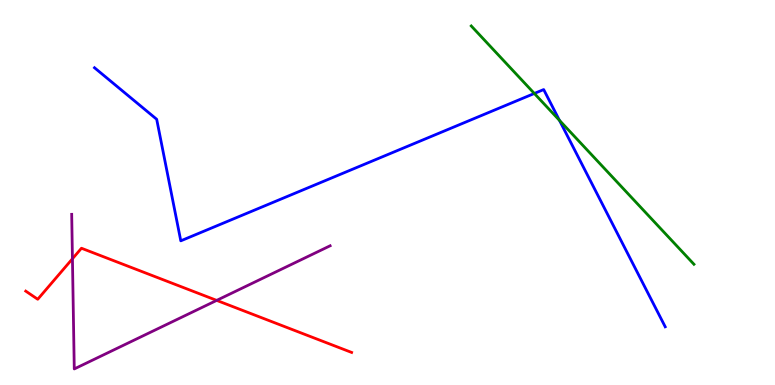[{'lines': ['blue', 'red'], 'intersections': []}, {'lines': ['green', 'red'], 'intersections': []}, {'lines': ['purple', 'red'], 'intersections': [{'x': 0.935, 'y': 3.28}, {'x': 2.8, 'y': 2.2}]}, {'lines': ['blue', 'green'], 'intersections': [{'x': 6.89, 'y': 7.57}, {'x': 7.22, 'y': 6.87}]}, {'lines': ['blue', 'purple'], 'intersections': []}, {'lines': ['green', 'purple'], 'intersections': []}]